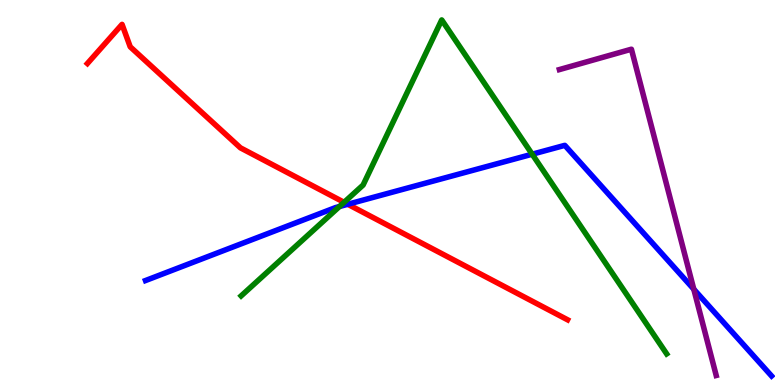[{'lines': ['blue', 'red'], 'intersections': [{'x': 4.49, 'y': 4.69}]}, {'lines': ['green', 'red'], 'intersections': [{'x': 4.44, 'y': 4.74}]}, {'lines': ['purple', 'red'], 'intersections': []}, {'lines': ['blue', 'green'], 'intersections': [{'x': 4.38, 'y': 4.64}, {'x': 6.87, 'y': 5.99}]}, {'lines': ['blue', 'purple'], 'intersections': [{'x': 8.95, 'y': 2.49}]}, {'lines': ['green', 'purple'], 'intersections': []}]